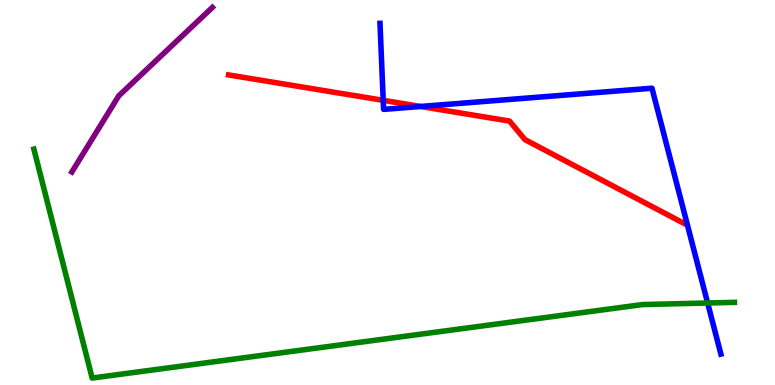[{'lines': ['blue', 'red'], 'intersections': [{'x': 4.94, 'y': 7.39}, {'x': 5.43, 'y': 7.23}]}, {'lines': ['green', 'red'], 'intersections': []}, {'lines': ['purple', 'red'], 'intersections': []}, {'lines': ['blue', 'green'], 'intersections': [{'x': 9.13, 'y': 2.13}]}, {'lines': ['blue', 'purple'], 'intersections': []}, {'lines': ['green', 'purple'], 'intersections': []}]